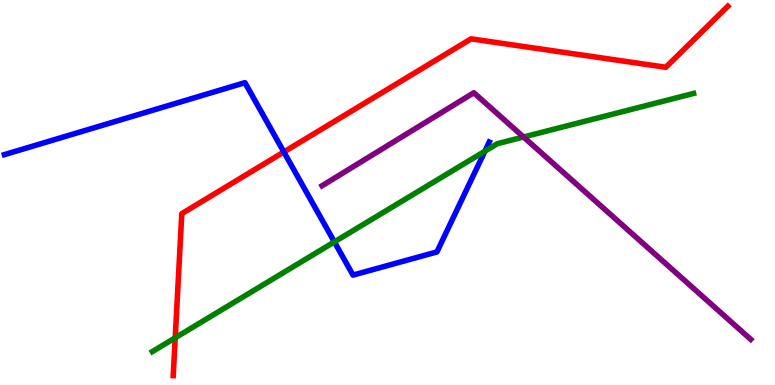[{'lines': ['blue', 'red'], 'intersections': [{'x': 3.66, 'y': 6.05}]}, {'lines': ['green', 'red'], 'intersections': [{'x': 2.26, 'y': 1.23}]}, {'lines': ['purple', 'red'], 'intersections': []}, {'lines': ['blue', 'green'], 'intersections': [{'x': 4.31, 'y': 3.72}, {'x': 6.26, 'y': 6.07}]}, {'lines': ['blue', 'purple'], 'intersections': []}, {'lines': ['green', 'purple'], 'intersections': [{'x': 6.76, 'y': 6.44}]}]